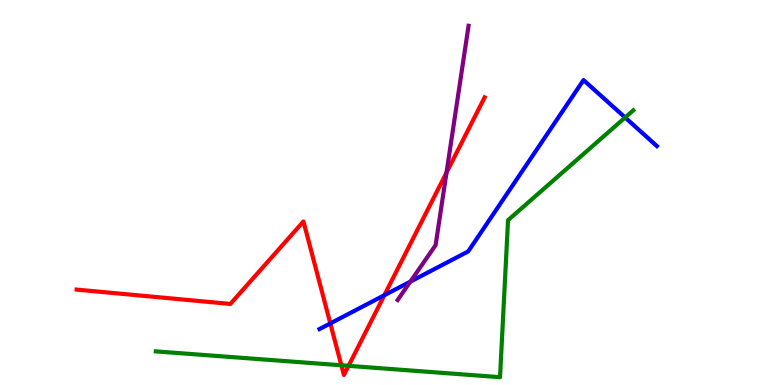[{'lines': ['blue', 'red'], 'intersections': [{'x': 4.26, 'y': 1.6}, {'x': 4.96, 'y': 2.33}]}, {'lines': ['green', 'red'], 'intersections': [{'x': 4.4, 'y': 0.512}, {'x': 4.5, 'y': 0.498}]}, {'lines': ['purple', 'red'], 'intersections': [{'x': 5.76, 'y': 5.52}]}, {'lines': ['blue', 'green'], 'intersections': [{'x': 8.07, 'y': 6.95}]}, {'lines': ['blue', 'purple'], 'intersections': [{'x': 5.29, 'y': 2.68}]}, {'lines': ['green', 'purple'], 'intersections': []}]